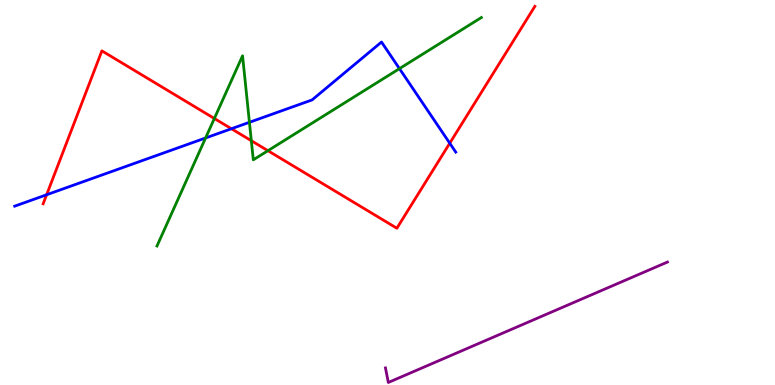[{'lines': ['blue', 'red'], 'intersections': [{'x': 0.602, 'y': 4.94}, {'x': 2.99, 'y': 6.66}, {'x': 5.8, 'y': 6.28}]}, {'lines': ['green', 'red'], 'intersections': [{'x': 2.77, 'y': 6.92}, {'x': 3.24, 'y': 6.35}, {'x': 3.46, 'y': 6.09}]}, {'lines': ['purple', 'red'], 'intersections': []}, {'lines': ['blue', 'green'], 'intersections': [{'x': 2.65, 'y': 6.42}, {'x': 3.22, 'y': 6.82}, {'x': 5.15, 'y': 8.22}]}, {'lines': ['blue', 'purple'], 'intersections': []}, {'lines': ['green', 'purple'], 'intersections': []}]